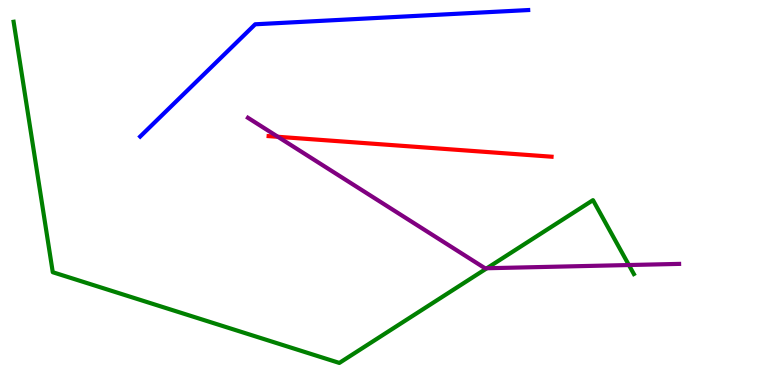[{'lines': ['blue', 'red'], 'intersections': []}, {'lines': ['green', 'red'], 'intersections': []}, {'lines': ['purple', 'red'], 'intersections': [{'x': 3.59, 'y': 6.45}]}, {'lines': ['blue', 'green'], 'intersections': []}, {'lines': ['blue', 'purple'], 'intersections': []}, {'lines': ['green', 'purple'], 'intersections': [{'x': 6.28, 'y': 3.03}, {'x': 8.11, 'y': 3.12}]}]